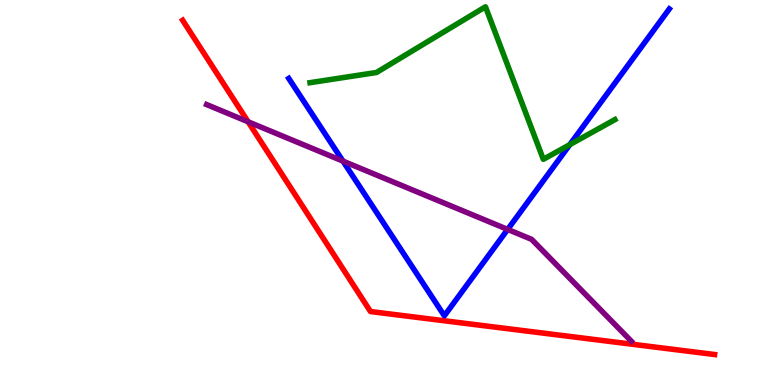[{'lines': ['blue', 'red'], 'intersections': []}, {'lines': ['green', 'red'], 'intersections': []}, {'lines': ['purple', 'red'], 'intersections': [{'x': 3.2, 'y': 6.84}]}, {'lines': ['blue', 'green'], 'intersections': [{'x': 7.35, 'y': 6.24}]}, {'lines': ['blue', 'purple'], 'intersections': [{'x': 4.43, 'y': 5.82}, {'x': 6.55, 'y': 4.04}]}, {'lines': ['green', 'purple'], 'intersections': []}]